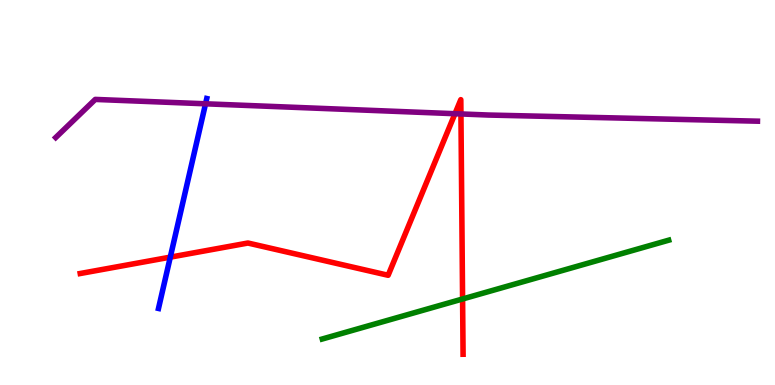[{'lines': ['blue', 'red'], 'intersections': [{'x': 2.2, 'y': 3.32}]}, {'lines': ['green', 'red'], 'intersections': [{'x': 5.97, 'y': 2.23}]}, {'lines': ['purple', 'red'], 'intersections': [{'x': 5.87, 'y': 7.05}, {'x': 5.95, 'y': 7.04}]}, {'lines': ['blue', 'green'], 'intersections': []}, {'lines': ['blue', 'purple'], 'intersections': [{'x': 2.65, 'y': 7.3}]}, {'lines': ['green', 'purple'], 'intersections': []}]